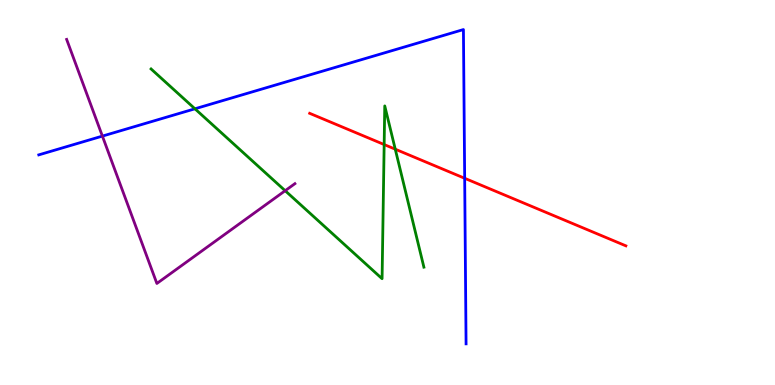[{'lines': ['blue', 'red'], 'intersections': [{'x': 6.0, 'y': 5.37}]}, {'lines': ['green', 'red'], 'intersections': [{'x': 4.96, 'y': 6.25}, {'x': 5.1, 'y': 6.12}]}, {'lines': ['purple', 'red'], 'intersections': []}, {'lines': ['blue', 'green'], 'intersections': [{'x': 2.52, 'y': 7.17}]}, {'lines': ['blue', 'purple'], 'intersections': [{'x': 1.32, 'y': 6.46}]}, {'lines': ['green', 'purple'], 'intersections': [{'x': 3.68, 'y': 5.05}]}]